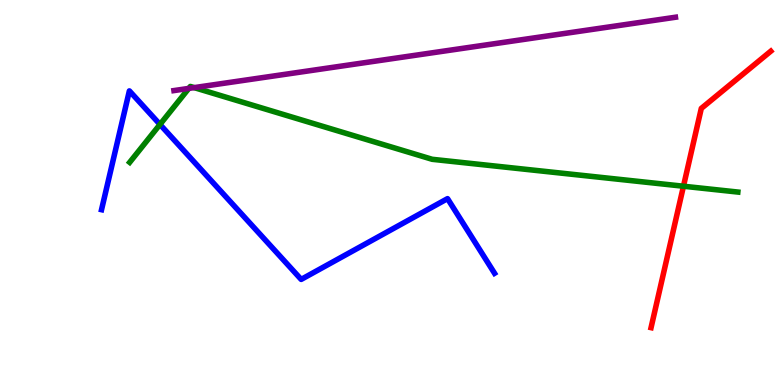[{'lines': ['blue', 'red'], 'intersections': []}, {'lines': ['green', 'red'], 'intersections': [{'x': 8.82, 'y': 5.16}]}, {'lines': ['purple', 'red'], 'intersections': []}, {'lines': ['blue', 'green'], 'intersections': [{'x': 2.06, 'y': 6.77}]}, {'lines': ['blue', 'purple'], 'intersections': []}, {'lines': ['green', 'purple'], 'intersections': [{'x': 2.44, 'y': 7.7}, {'x': 2.51, 'y': 7.72}]}]